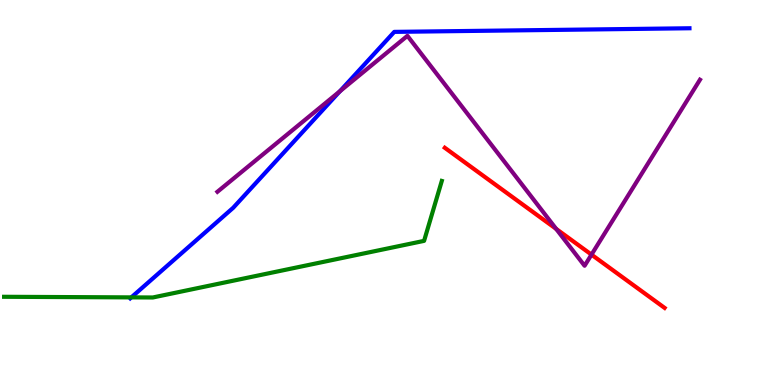[{'lines': ['blue', 'red'], 'intersections': []}, {'lines': ['green', 'red'], 'intersections': []}, {'lines': ['purple', 'red'], 'intersections': [{'x': 7.18, 'y': 4.05}, {'x': 7.63, 'y': 3.39}]}, {'lines': ['blue', 'green'], 'intersections': [{'x': 1.69, 'y': 2.28}]}, {'lines': ['blue', 'purple'], 'intersections': [{'x': 4.39, 'y': 7.63}]}, {'lines': ['green', 'purple'], 'intersections': []}]